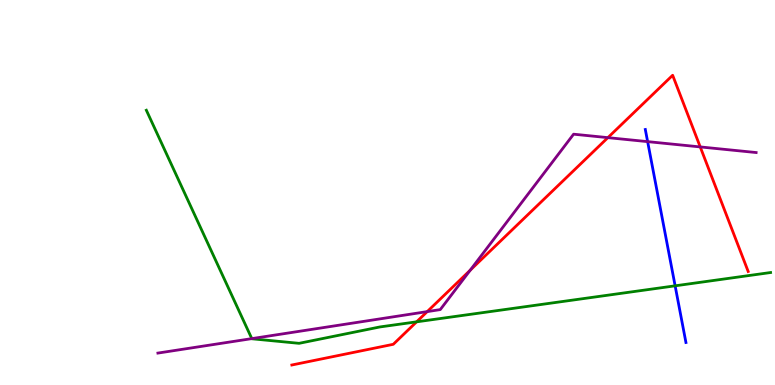[{'lines': ['blue', 'red'], 'intersections': []}, {'lines': ['green', 'red'], 'intersections': [{'x': 5.38, 'y': 1.64}]}, {'lines': ['purple', 'red'], 'intersections': [{'x': 5.51, 'y': 1.91}, {'x': 6.07, 'y': 2.98}, {'x': 7.84, 'y': 6.42}, {'x': 9.04, 'y': 6.18}]}, {'lines': ['blue', 'green'], 'intersections': [{'x': 8.71, 'y': 2.58}]}, {'lines': ['blue', 'purple'], 'intersections': [{'x': 8.36, 'y': 6.32}]}, {'lines': ['green', 'purple'], 'intersections': [{'x': 3.25, 'y': 1.2}]}]